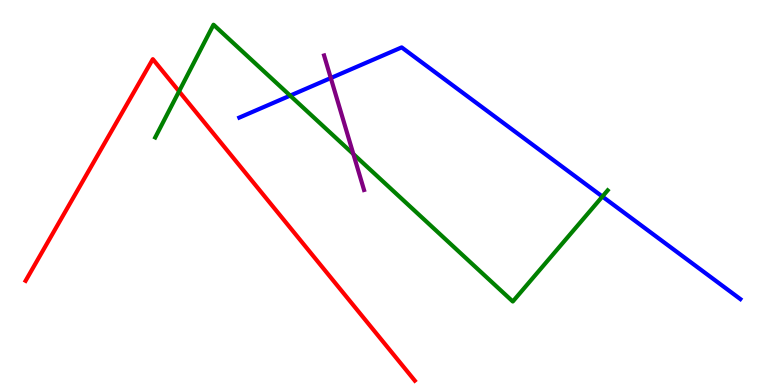[{'lines': ['blue', 'red'], 'intersections': []}, {'lines': ['green', 'red'], 'intersections': [{'x': 2.31, 'y': 7.63}]}, {'lines': ['purple', 'red'], 'intersections': []}, {'lines': ['blue', 'green'], 'intersections': [{'x': 3.74, 'y': 7.52}, {'x': 7.77, 'y': 4.89}]}, {'lines': ['blue', 'purple'], 'intersections': [{'x': 4.27, 'y': 7.97}]}, {'lines': ['green', 'purple'], 'intersections': [{'x': 4.56, 'y': 6.0}]}]